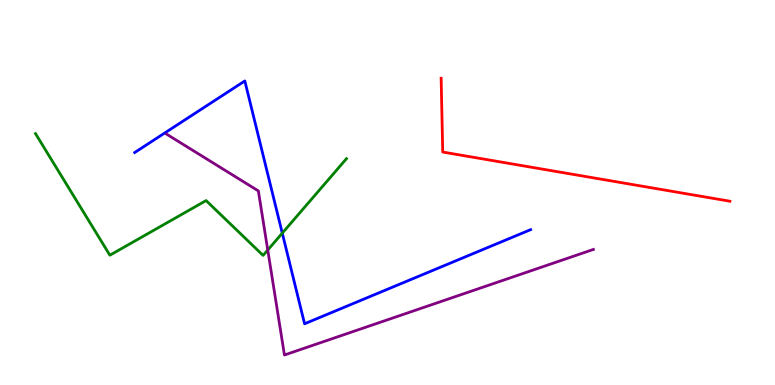[{'lines': ['blue', 'red'], 'intersections': []}, {'lines': ['green', 'red'], 'intersections': []}, {'lines': ['purple', 'red'], 'intersections': []}, {'lines': ['blue', 'green'], 'intersections': [{'x': 3.64, 'y': 3.94}]}, {'lines': ['blue', 'purple'], 'intersections': []}, {'lines': ['green', 'purple'], 'intersections': [{'x': 3.45, 'y': 3.51}]}]